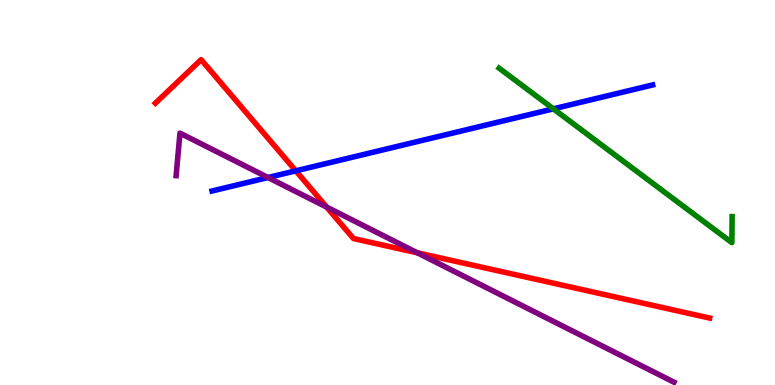[{'lines': ['blue', 'red'], 'intersections': [{'x': 3.82, 'y': 5.56}]}, {'lines': ['green', 'red'], 'intersections': []}, {'lines': ['purple', 'red'], 'intersections': [{'x': 4.22, 'y': 4.62}, {'x': 5.38, 'y': 3.43}]}, {'lines': ['blue', 'green'], 'intersections': [{'x': 7.14, 'y': 7.17}]}, {'lines': ['blue', 'purple'], 'intersections': [{'x': 3.46, 'y': 5.39}]}, {'lines': ['green', 'purple'], 'intersections': []}]